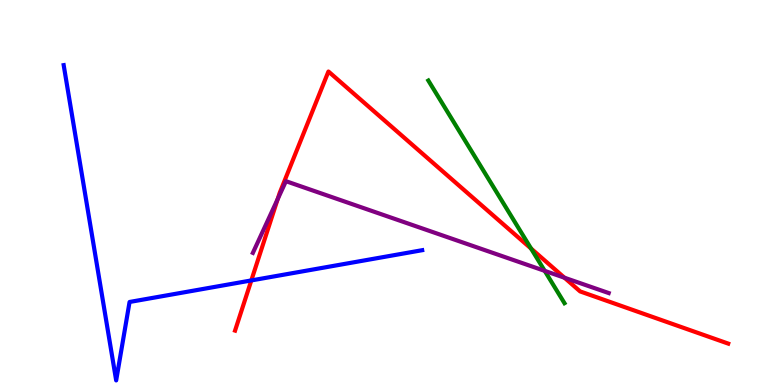[{'lines': ['blue', 'red'], 'intersections': [{'x': 3.24, 'y': 2.72}]}, {'lines': ['green', 'red'], 'intersections': [{'x': 6.85, 'y': 3.54}]}, {'lines': ['purple', 'red'], 'intersections': [{'x': 3.58, 'y': 4.83}, {'x': 7.28, 'y': 2.79}]}, {'lines': ['blue', 'green'], 'intersections': []}, {'lines': ['blue', 'purple'], 'intersections': []}, {'lines': ['green', 'purple'], 'intersections': [{'x': 7.03, 'y': 2.96}]}]